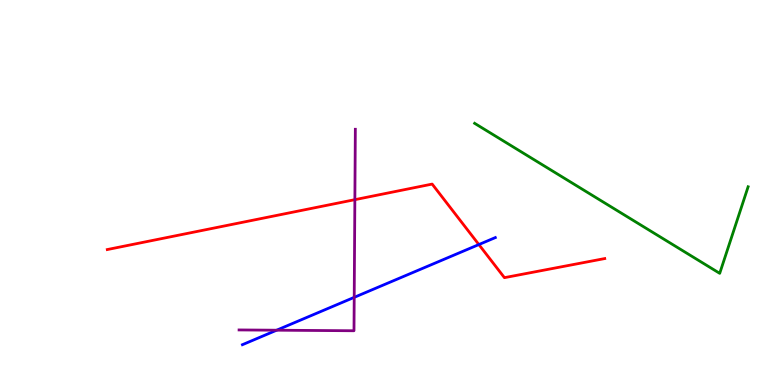[{'lines': ['blue', 'red'], 'intersections': [{'x': 6.18, 'y': 3.65}]}, {'lines': ['green', 'red'], 'intersections': []}, {'lines': ['purple', 'red'], 'intersections': [{'x': 4.58, 'y': 4.81}]}, {'lines': ['blue', 'green'], 'intersections': []}, {'lines': ['blue', 'purple'], 'intersections': [{'x': 3.57, 'y': 1.42}, {'x': 4.57, 'y': 2.28}]}, {'lines': ['green', 'purple'], 'intersections': []}]